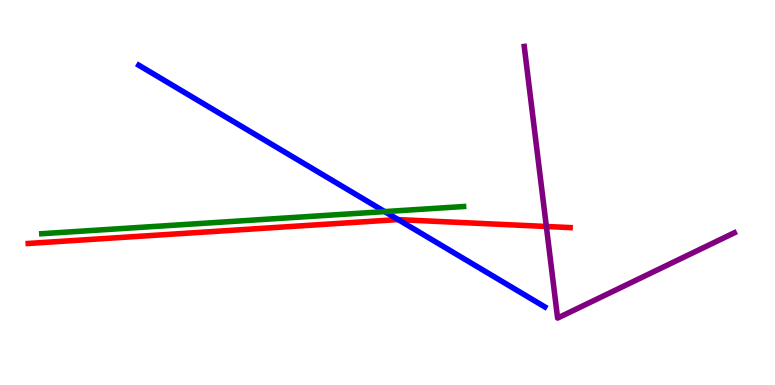[{'lines': ['blue', 'red'], 'intersections': [{'x': 5.14, 'y': 4.3}]}, {'lines': ['green', 'red'], 'intersections': []}, {'lines': ['purple', 'red'], 'intersections': [{'x': 7.05, 'y': 4.12}]}, {'lines': ['blue', 'green'], 'intersections': [{'x': 4.96, 'y': 4.5}]}, {'lines': ['blue', 'purple'], 'intersections': []}, {'lines': ['green', 'purple'], 'intersections': []}]